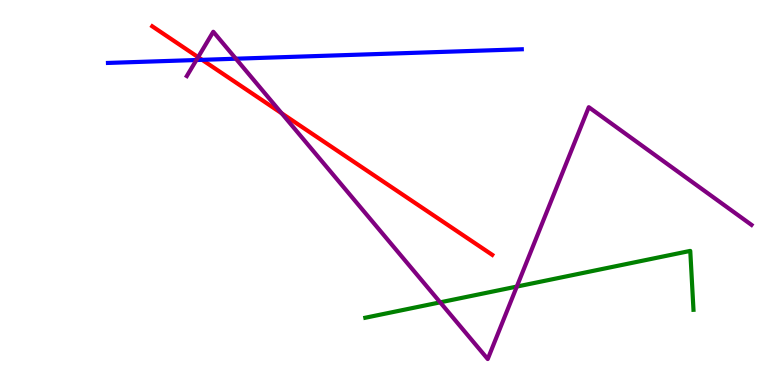[{'lines': ['blue', 'red'], 'intersections': [{'x': 2.61, 'y': 8.45}]}, {'lines': ['green', 'red'], 'intersections': []}, {'lines': ['purple', 'red'], 'intersections': [{'x': 2.56, 'y': 8.52}, {'x': 3.63, 'y': 7.06}]}, {'lines': ['blue', 'green'], 'intersections': []}, {'lines': ['blue', 'purple'], 'intersections': [{'x': 2.53, 'y': 8.44}, {'x': 3.04, 'y': 8.47}]}, {'lines': ['green', 'purple'], 'intersections': [{'x': 5.68, 'y': 2.15}, {'x': 6.67, 'y': 2.56}]}]